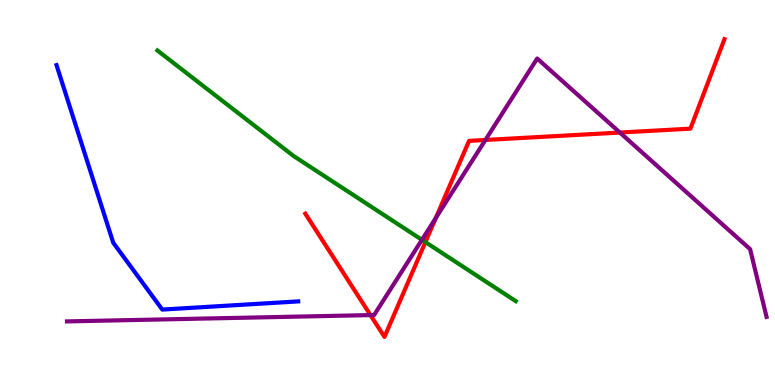[{'lines': ['blue', 'red'], 'intersections': []}, {'lines': ['green', 'red'], 'intersections': [{'x': 5.49, 'y': 3.71}]}, {'lines': ['purple', 'red'], 'intersections': [{'x': 4.78, 'y': 1.82}, {'x': 5.62, 'y': 4.34}, {'x': 6.26, 'y': 6.36}, {'x': 8.0, 'y': 6.56}]}, {'lines': ['blue', 'green'], 'intersections': []}, {'lines': ['blue', 'purple'], 'intersections': []}, {'lines': ['green', 'purple'], 'intersections': [{'x': 5.44, 'y': 3.77}]}]